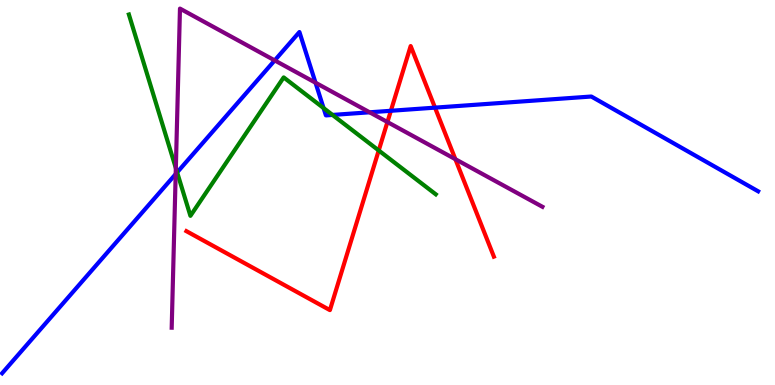[{'lines': ['blue', 'red'], 'intersections': [{'x': 5.04, 'y': 7.12}, {'x': 5.61, 'y': 7.2}]}, {'lines': ['green', 'red'], 'intersections': [{'x': 4.89, 'y': 6.09}]}, {'lines': ['purple', 'red'], 'intersections': [{'x': 5.0, 'y': 6.83}, {'x': 5.88, 'y': 5.87}]}, {'lines': ['blue', 'green'], 'intersections': [{'x': 2.29, 'y': 5.52}, {'x': 4.18, 'y': 7.19}, {'x': 4.29, 'y': 7.01}]}, {'lines': ['blue', 'purple'], 'intersections': [{'x': 2.27, 'y': 5.48}, {'x': 3.54, 'y': 8.43}, {'x': 4.07, 'y': 7.85}, {'x': 4.77, 'y': 7.08}]}, {'lines': ['green', 'purple'], 'intersections': [{'x': 2.27, 'y': 5.63}]}]